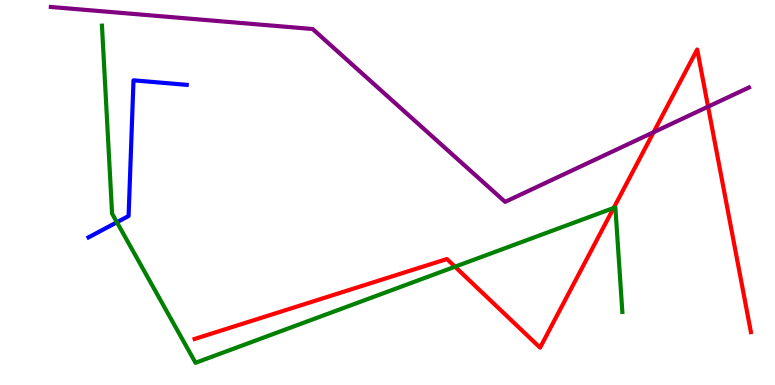[{'lines': ['blue', 'red'], 'intersections': []}, {'lines': ['green', 'red'], 'intersections': [{'x': 5.87, 'y': 3.07}, {'x': 7.92, 'y': 4.6}]}, {'lines': ['purple', 'red'], 'intersections': [{'x': 8.43, 'y': 6.57}, {'x': 9.14, 'y': 7.23}]}, {'lines': ['blue', 'green'], 'intersections': [{'x': 1.51, 'y': 4.23}]}, {'lines': ['blue', 'purple'], 'intersections': []}, {'lines': ['green', 'purple'], 'intersections': []}]